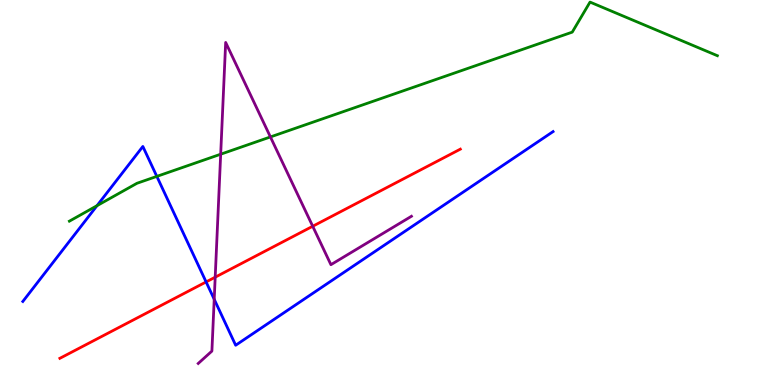[{'lines': ['blue', 'red'], 'intersections': [{'x': 2.66, 'y': 2.68}]}, {'lines': ['green', 'red'], 'intersections': []}, {'lines': ['purple', 'red'], 'intersections': [{'x': 2.78, 'y': 2.8}, {'x': 4.04, 'y': 4.12}]}, {'lines': ['blue', 'green'], 'intersections': [{'x': 1.25, 'y': 4.66}, {'x': 2.02, 'y': 5.42}]}, {'lines': ['blue', 'purple'], 'intersections': [{'x': 2.76, 'y': 2.23}]}, {'lines': ['green', 'purple'], 'intersections': [{'x': 2.85, 'y': 5.99}, {'x': 3.49, 'y': 6.44}]}]